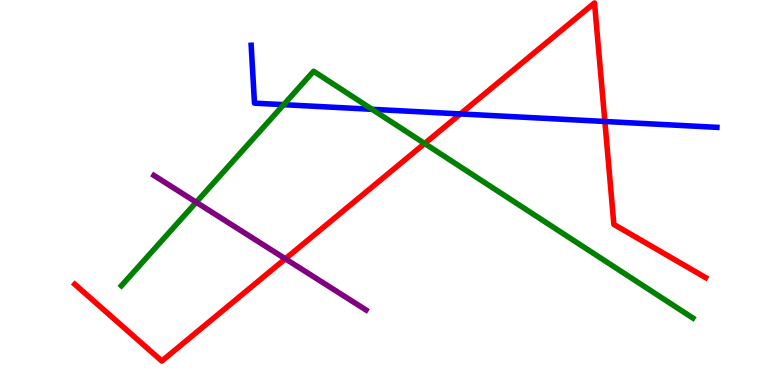[{'lines': ['blue', 'red'], 'intersections': [{'x': 5.94, 'y': 7.04}, {'x': 7.8, 'y': 6.84}]}, {'lines': ['green', 'red'], 'intersections': [{'x': 5.48, 'y': 6.27}]}, {'lines': ['purple', 'red'], 'intersections': [{'x': 3.68, 'y': 3.28}]}, {'lines': ['blue', 'green'], 'intersections': [{'x': 3.66, 'y': 7.28}, {'x': 4.8, 'y': 7.16}]}, {'lines': ['blue', 'purple'], 'intersections': []}, {'lines': ['green', 'purple'], 'intersections': [{'x': 2.53, 'y': 4.75}]}]